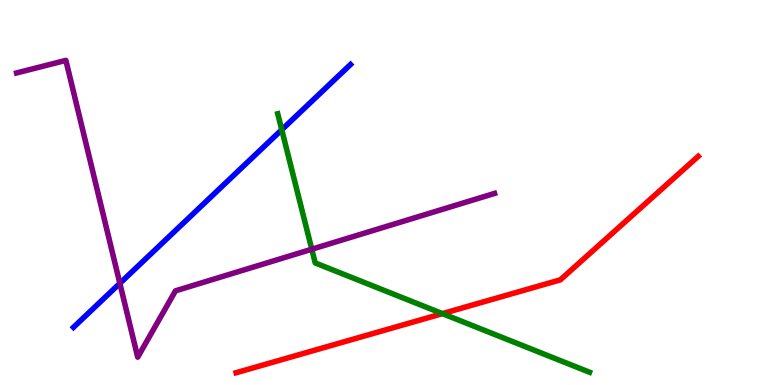[{'lines': ['blue', 'red'], 'intersections': []}, {'lines': ['green', 'red'], 'intersections': [{'x': 5.71, 'y': 1.85}]}, {'lines': ['purple', 'red'], 'intersections': []}, {'lines': ['blue', 'green'], 'intersections': [{'x': 3.64, 'y': 6.63}]}, {'lines': ['blue', 'purple'], 'intersections': [{'x': 1.55, 'y': 2.64}]}, {'lines': ['green', 'purple'], 'intersections': [{'x': 4.02, 'y': 3.53}]}]